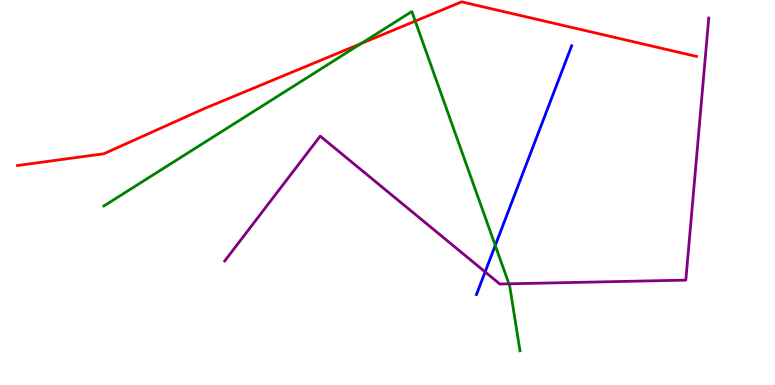[{'lines': ['blue', 'red'], 'intersections': []}, {'lines': ['green', 'red'], 'intersections': [{'x': 4.66, 'y': 8.87}, {'x': 5.36, 'y': 9.45}]}, {'lines': ['purple', 'red'], 'intersections': []}, {'lines': ['blue', 'green'], 'intersections': [{'x': 6.39, 'y': 3.63}]}, {'lines': ['blue', 'purple'], 'intersections': [{'x': 6.26, 'y': 2.94}]}, {'lines': ['green', 'purple'], 'intersections': [{'x': 6.57, 'y': 2.63}]}]